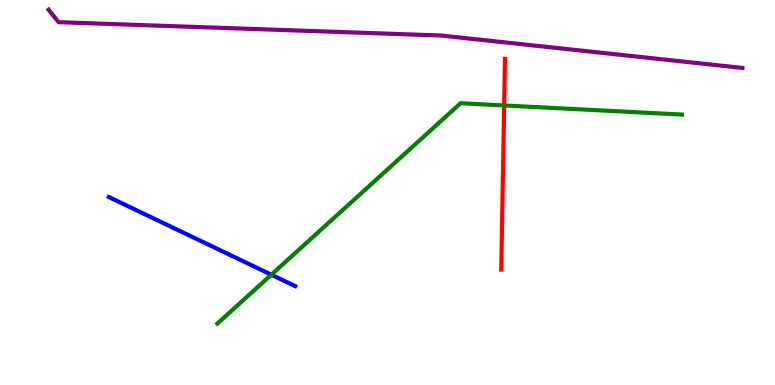[{'lines': ['blue', 'red'], 'intersections': []}, {'lines': ['green', 'red'], 'intersections': [{'x': 6.51, 'y': 7.26}]}, {'lines': ['purple', 'red'], 'intersections': []}, {'lines': ['blue', 'green'], 'intersections': [{'x': 3.5, 'y': 2.86}]}, {'lines': ['blue', 'purple'], 'intersections': []}, {'lines': ['green', 'purple'], 'intersections': []}]